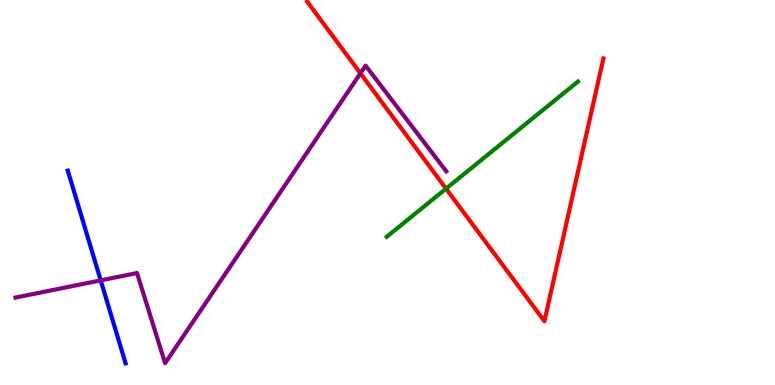[{'lines': ['blue', 'red'], 'intersections': []}, {'lines': ['green', 'red'], 'intersections': [{'x': 5.76, 'y': 5.1}]}, {'lines': ['purple', 'red'], 'intersections': [{'x': 4.65, 'y': 8.1}]}, {'lines': ['blue', 'green'], 'intersections': []}, {'lines': ['blue', 'purple'], 'intersections': [{'x': 1.3, 'y': 2.72}]}, {'lines': ['green', 'purple'], 'intersections': []}]